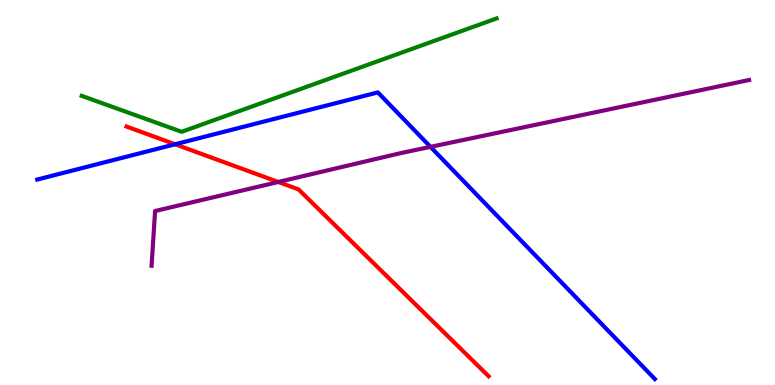[{'lines': ['blue', 'red'], 'intersections': [{'x': 2.26, 'y': 6.25}]}, {'lines': ['green', 'red'], 'intersections': []}, {'lines': ['purple', 'red'], 'intersections': [{'x': 3.59, 'y': 5.27}]}, {'lines': ['blue', 'green'], 'intersections': []}, {'lines': ['blue', 'purple'], 'intersections': [{'x': 5.55, 'y': 6.19}]}, {'lines': ['green', 'purple'], 'intersections': []}]